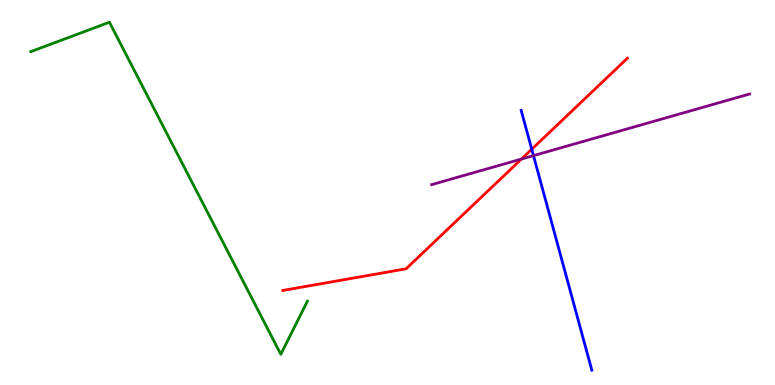[{'lines': ['blue', 'red'], 'intersections': [{'x': 6.86, 'y': 6.12}]}, {'lines': ['green', 'red'], 'intersections': []}, {'lines': ['purple', 'red'], 'intersections': [{'x': 6.73, 'y': 5.87}]}, {'lines': ['blue', 'green'], 'intersections': []}, {'lines': ['blue', 'purple'], 'intersections': [{'x': 6.88, 'y': 5.96}]}, {'lines': ['green', 'purple'], 'intersections': []}]